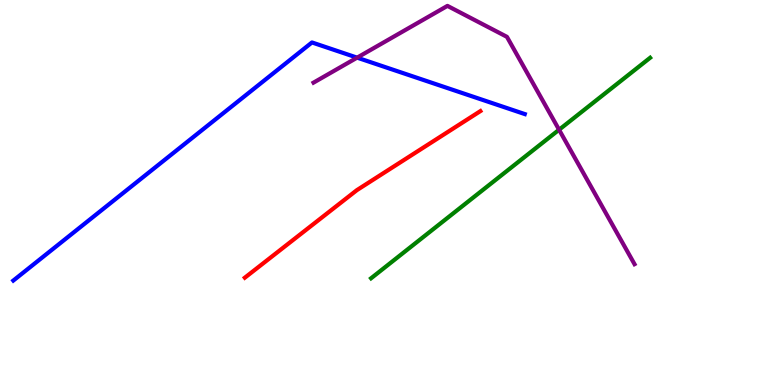[{'lines': ['blue', 'red'], 'intersections': []}, {'lines': ['green', 'red'], 'intersections': []}, {'lines': ['purple', 'red'], 'intersections': []}, {'lines': ['blue', 'green'], 'intersections': []}, {'lines': ['blue', 'purple'], 'intersections': [{'x': 4.61, 'y': 8.5}]}, {'lines': ['green', 'purple'], 'intersections': [{'x': 7.21, 'y': 6.63}]}]